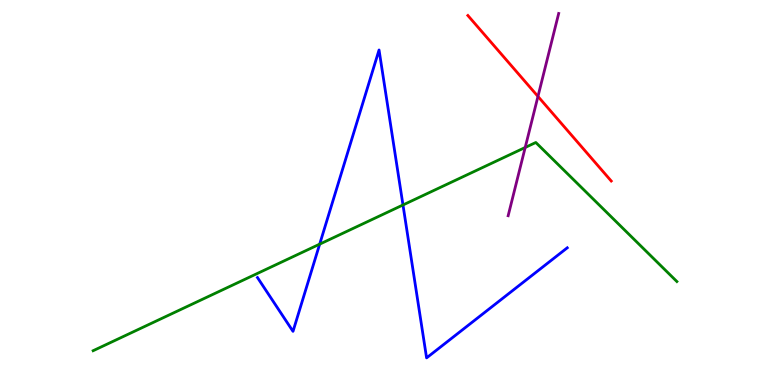[{'lines': ['blue', 'red'], 'intersections': []}, {'lines': ['green', 'red'], 'intersections': []}, {'lines': ['purple', 'red'], 'intersections': [{'x': 6.94, 'y': 7.5}]}, {'lines': ['blue', 'green'], 'intersections': [{'x': 4.12, 'y': 3.66}, {'x': 5.2, 'y': 4.68}]}, {'lines': ['blue', 'purple'], 'intersections': []}, {'lines': ['green', 'purple'], 'intersections': [{'x': 6.78, 'y': 6.17}]}]